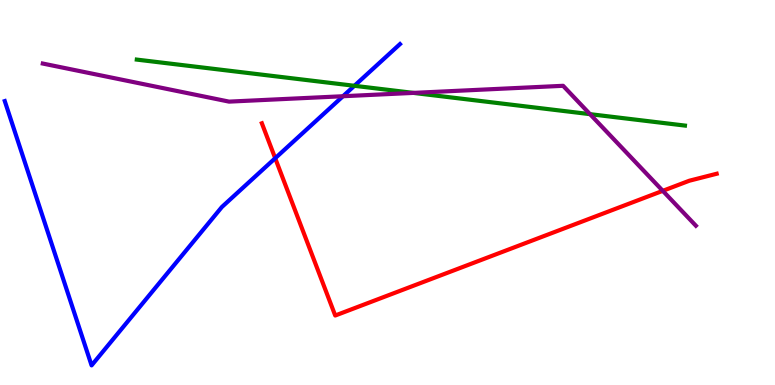[{'lines': ['blue', 'red'], 'intersections': [{'x': 3.55, 'y': 5.89}]}, {'lines': ['green', 'red'], 'intersections': []}, {'lines': ['purple', 'red'], 'intersections': [{'x': 8.55, 'y': 5.04}]}, {'lines': ['blue', 'green'], 'intersections': [{'x': 4.57, 'y': 7.77}]}, {'lines': ['blue', 'purple'], 'intersections': [{'x': 4.43, 'y': 7.5}]}, {'lines': ['green', 'purple'], 'intersections': [{'x': 5.33, 'y': 7.59}, {'x': 7.61, 'y': 7.03}]}]